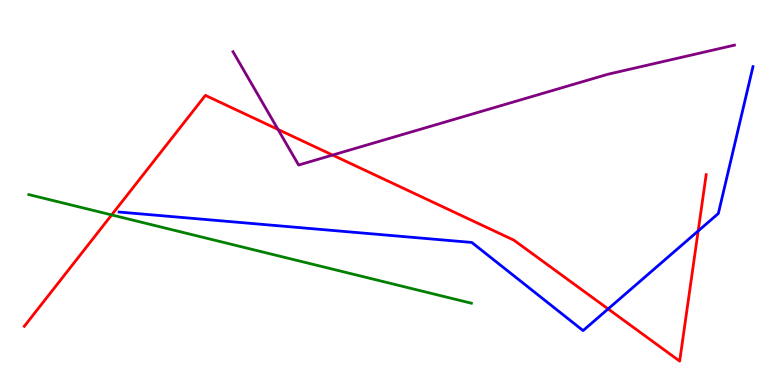[{'lines': ['blue', 'red'], 'intersections': [{'x': 7.85, 'y': 1.98}, {'x': 9.01, 'y': 4.0}]}, {'lines': ['green', 'red'], 'intersections': [{'x': 1.44, 'y': 4.42}]}, {'lines': ['purple', 'red'], 'intersections': [{'x': 3.59, 'y': 6.64}, {'x': 4.29, 'y': 5.97}]}, {'lines': ['blue', 'green'], 'intersections': []}, {'lines': ['blue', 'purple'], 'intersections': []}, {'lines': ['green', 'purple'], 'intersections': []}]